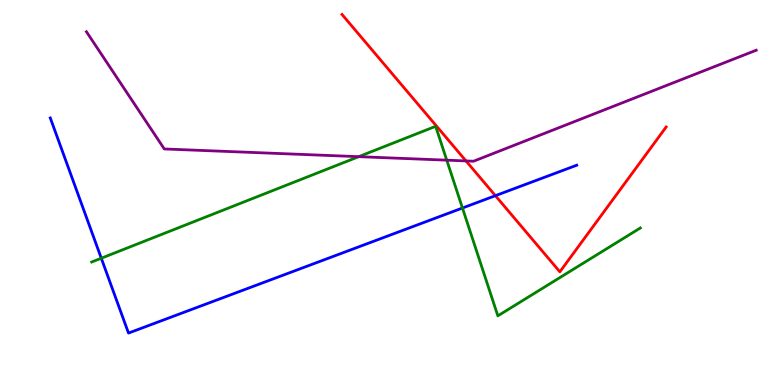[{'lines': ['blue', 'red'], 'intersections': [{'x': 6.39, 'y': 4.92}]}, {'lines': ['green', 'red'], 'intersections': []}, {'lines': ['purple', 'red'], 'intersections': [{'x': 6.01, 'y': 5.82}]}, {'lines': ['blue', 'green'], 'intersections': [{'x': 1.31, 'y': 3.29}, {'x': 5.97, 'y': 4.6}]}, {'lines': ['blue', 'purple'], 'intersections': []}, {'lines': ['green', 'purple'], 'intersections': [{'x': 4.63, 'y': 5.93}, {'x': 5.76, 'y': 5.84}]}]